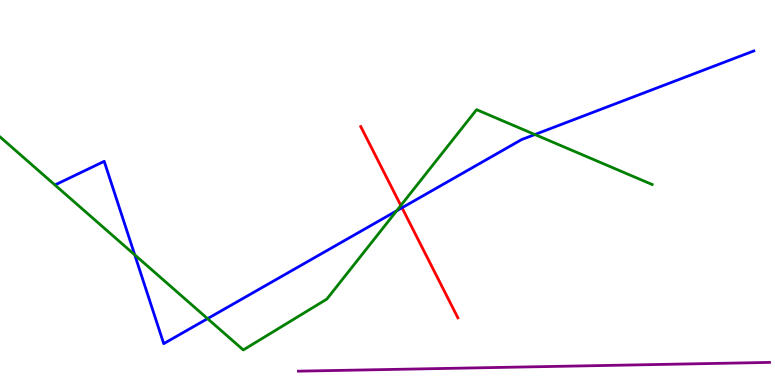[{'lines': ['blue', 'red'], 'intersections': [{'x': 5.19, 'y': 4.6}]}, {'lines': ['green', 'red'], 'intersections': [{'x': 5.17, 'y': 4.66}]}, {'lines': ['purple', 'red'], 'intersections': []}, {'lines': ['blue', 'green'], 'intersections': [{'x': 1.74, 'y': 3.38}, {'x': 2.68, 'y': 1.72}, {'x': 5.12, 'y': 4.52}, {'x': 6.9, 'y': 6.51}]}, {'lines': ['blue', 'purple'], 'intersections': []}, {'lines': ['green', 'purple'], 'intersections': []}]